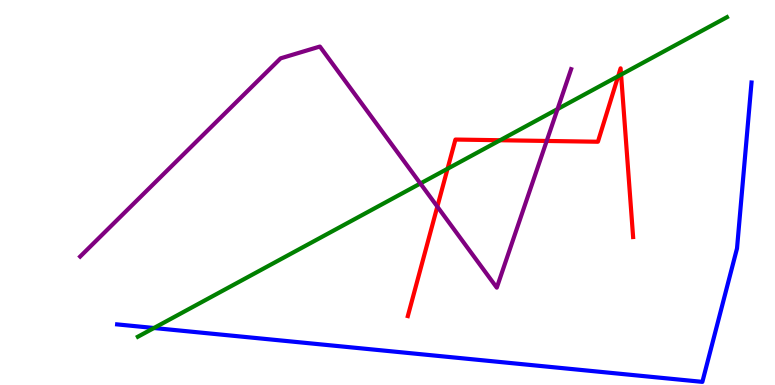[{'lines': ['blue', 'red'], 'intersections': []}, {'lines': ['green', 'red'], 'intersections': [{'x': 5.77, 'y': 5.62}, {'x': 6.45, 'y': 6.36}, {'x': 7.98, 'y': 8.02}, {'x': 8.01, 'y': 8.06}]}, {'lines': ['purple', 'red'], 'intersections': [{'x': 5.64, 'y': 4.63}, {'x': 7.05, 'y': 6.34}]}, {'lines': ['blue', 'green'], 'intersections': [{'x': 1.99, 'y': 1.48}]}, {'lines': ['blue', 'purple'], 'intersections': []}, {'lines': ['green', 'purple'], 'intersections': [{'x': 5.42, 'y': 5.23}, {'x': 7.19, 'y': 7.17}]}]